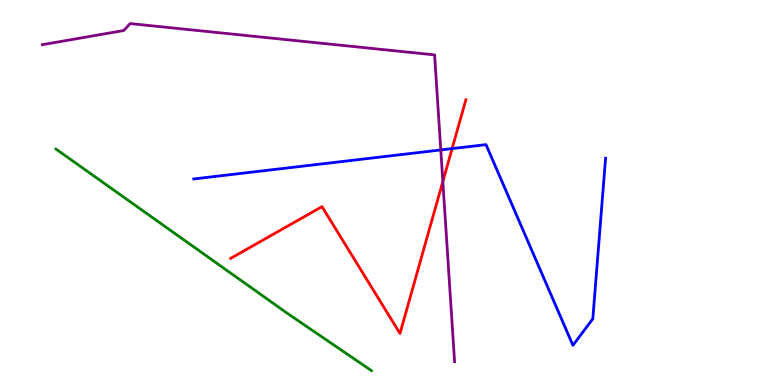[{'lines': ['blue', 'red'], 'intersections': [{'x': 5.83, 'y': 6.14}]}, {'lines': ['green', 'red'], 'intersections': []}, {'lines': ['purple', 'red'], 'intersections': [{'x': 5.71, 'y': 5.29}]}, {'lines': ['blue', 'green'], 'intersections': []}, {'lines': ['blue', 'purple'], 'intersections': [{'x': 5.69, 'y': 6.11}]}, {'lines': ['green', 'purple'], 'intersections': []}]